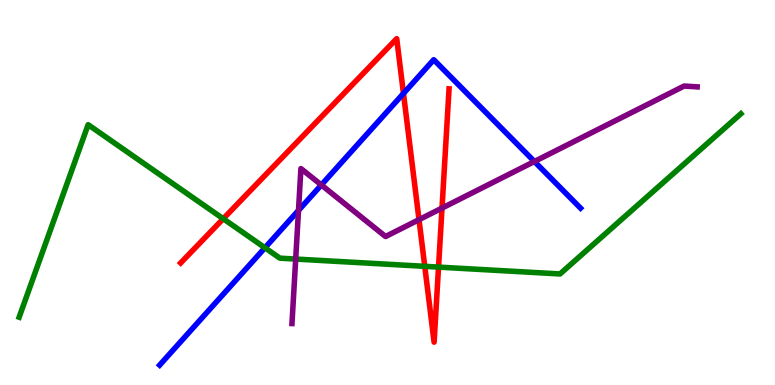[{'lines': ['blue', 'red'], 'intersections': [{'x': 5.21, 'y': 7.57}]}, {'lines': ['green', 'red'], 'intersections': [{'x': 2.88, 'y': 4.32}, {'x': 5.48, 'y': 3.08}, {'x': 5.66, 'y': 3.06}]}, {'lines': ['purple', 'red'], 'intersections': [{'x': 5.41, 'y': 4.29}, {'x': 5.7, 'y': 4.6}]}, {'lines': ['blue', 'green'], 'intersections': [{'x': 3.42, 'y': 3.56}]}, {'lines': ['blue', 'purple'], 'intersections': [{'x': 3.85, 'y': 4.54}, {'x': 4.15, 'y': 5.2}, {'x': 6.9, 'y': 5.81}]}, {'lines': ['green', 'purple'], 'intersections': [{'x': 3.82, 'y': 3.27}]}]